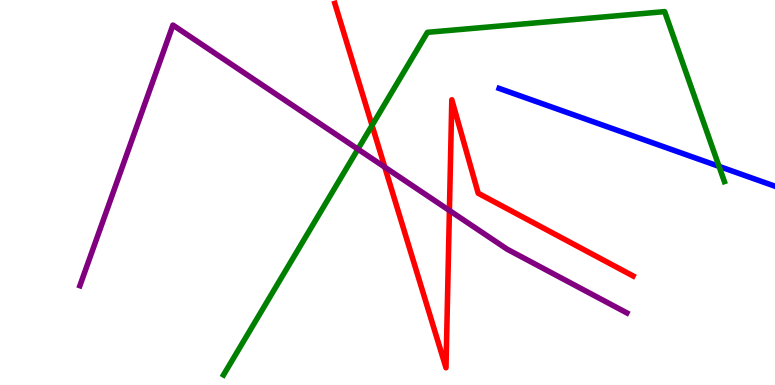[{'lines': ['blue', 'red'], 'intersections': []}, {'lines': ['green', 'red'], 'intersections': [{'x': 4.8, 'y': 6.74}]}, {'lines': ['purple', 'red'], 'intersections': [{'x': 4.97, 'y': 5.66}, {'x': 5.8, 'y': 4.53}]}, {'lines': ['blue', 'green'], 'intersections': [{'x': 9.28, 'y': 5.68}]}, {'lines': ['blue', 'purple'], 'intersections': []}, {'lines': ['green', 'purple'], 'intersections': [{'x': 4.62, 'y': 6.13}]}]